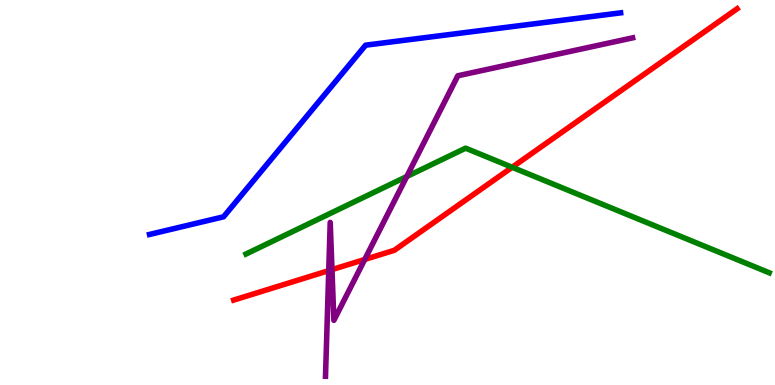[{'lines': ['blue', 'red'], 'intersections': []}, {'lines': ['green', 'red'], 'intersections': [{'x': 6.61, 'y': 5.66}]}, {'lines': ['purple', 'red'], 'intersections': [{'x': 4.24, 'y': 2.97}, {'x': 4.28, 'y': 3.0}, {'x': 4.71, 'y': 3.26}]}, {'lines': ['blue', 'green'], 'intersections': []}, {'lines': ['blue', 'purple'], 'intersections': []}, {'lines': ['green', 'purple'], 'intersections': [{'x': 5.25, 'y': 5.41}]}]